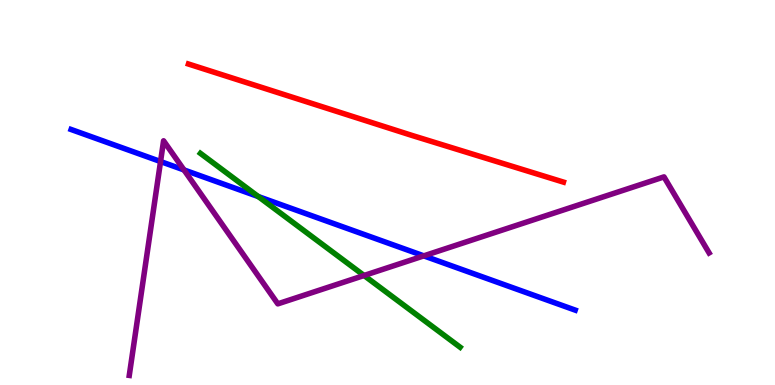[{'lines': ['blue', 'red'], 'intersections': []}, {'lines': ['green', 'red'], 'intersections': []}, {'lines': ['purple', 'red'], 'intersections': []}, {'lines': ['blue', 'green'], 'intersections': [{'x': 3.33, 'y': 4.89}]}, {'lines': ['blue', 'purple'], 'intersections': [{'x': 2.07, 'y': 5.8}, {'x': 2.37, 'y': 5.59}, {'x': 5.47, 'y': 3.35}]}, {'lines': ['green', 'purple'], 'intersections': [{'x': 4.7, 'y': 2.84}]}]